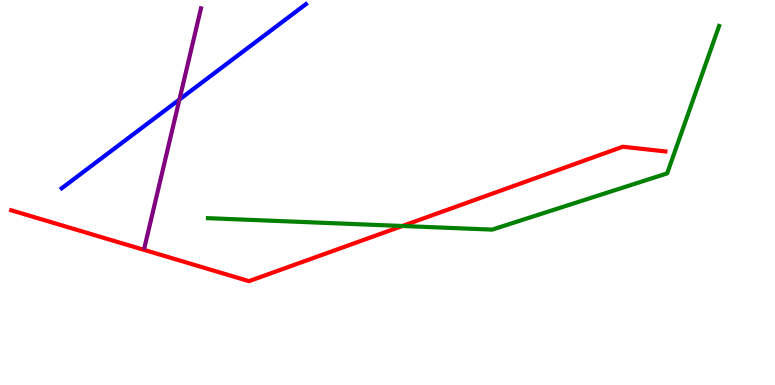[{'lines': ['blue', 'red'], 'intersections': []}, {'lines': ['green', 'red'], 'intersections': [{'x': 5.19, 'y': 4.13}]}, {'lines': ['purple', 'red'], 'intersections': []}, {'lines': ['blue', 'green'], 'intersections': []}, {'lines': ['blue', 'purple'], 'intersections': [{'x': 2.32, 'y': 7.42}]}, {'lines': ['green', 'purple'], 'intersections': []}]